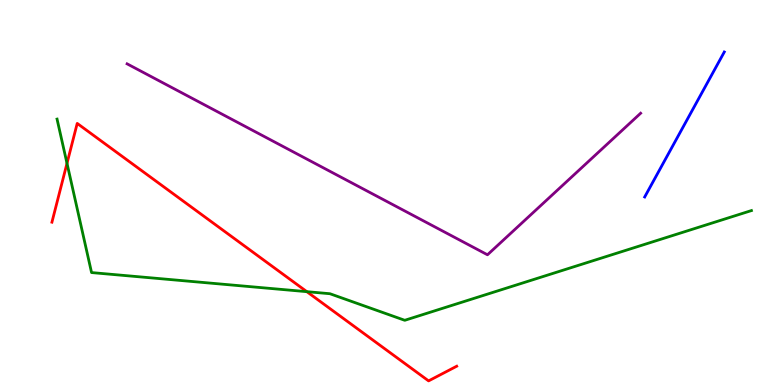[{'lines': ['blue', 'red'], 'intersections': []}, {'lines': ['green', 'red'], 'intersections': [{'x': 0.864, 'y': 5.76}, {'x': 3.96, 'y': 2.42}]}, {'lines': ['purple', 'red'], 'intersections': []}, {'lines': ['blue', 'green'], 'intersections': []}, {'lines': ['blue', 'purple'], 'intersections': []}, {'lines': ['green', 'purple'], 'intersections': []}]